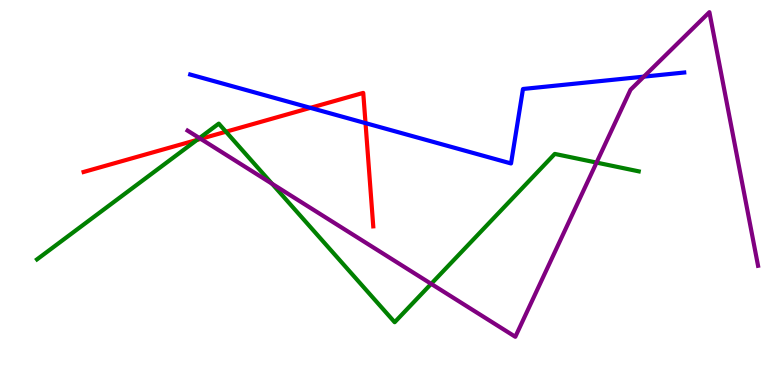[{'lines': ['blue', 'red'], 'intersections': [{'x': 4.0, 'y': 7.2}, {'x': 4.72, 'y': 6.8}]}, {'lines': ['green', 'red'], 'intersections': [{'x': 2.54, 'y': 6.37}, {'x': 2.92, 'y': 6.58}]}, {'lines': ['purple', 'red'], 'intersections': [{'x': 2.59, 'y': 6.39}]}, {'lines': ['blue', 'green'], 'intersections': []}, {'lines': ['blue', 'purple'], 'intersections': [{'x': 8.31, 'y': 8.01}]}, {'lines': ['green', 'purple'], 'intersections': [{'x': 2.57, 'y': 6.41}, {'x': 3.51, 'y': 5.23}, {'x': 5.56, 'y': 2.63}, {'x': 7.7, 'y': 5.78}]}]